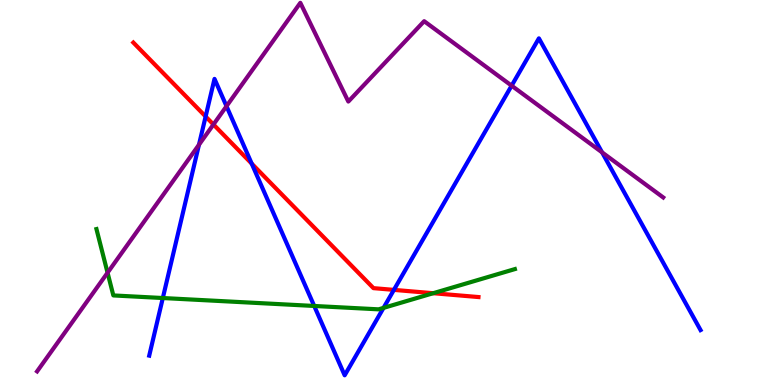[{'lines': ['blue', 'red'], 'intersections': [{'x': 2.65, 'y': 6.97}, {'x': 3.25, 'y': 5.75}, {'x': 5.08, 'y': 2.47}]}, {'lines': ['green', 'red'], 'intersections': [{'x': 5.59, 'y': 2.38}]}, {'lines': ['purple', 'red'], 'intersections': [{'x': 2.75, 'y': 6.77}]}, {'lines': ['blue', 'green'], 'intersections': [{'x': 2.1, 'y': 2.26}, {'x': 4.05, 'y': 2.05}, {'x': 4.95, 'y': 2.0}]}, {'lines': ['blue', 'purple'], 'intersections': [{'x': 2.57, 'y': 6.24}, {'x': 2.92, 'y': 7.24}, {'x': 6.6, 'y': 7.77}, {'x': 7.77, 'y': 6.04}]}, {'lines': ['green', 'purple'], 'intersections': [{'x': 1.39, 'y': 2.92}]}]